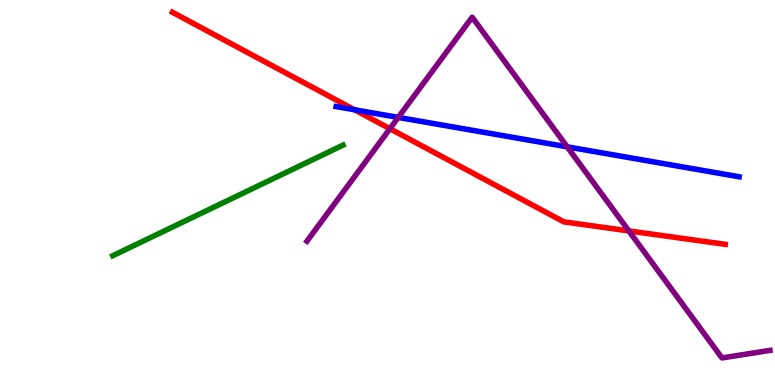[{'lines': ['blue', 'red'], 'intersections': [{'x': 4.58, 'y': 7.15}]}, {'lines': ['green', 'red'], 'intersections': []}, {'lines': ['purple', 'red'], 'intersections': [{'x': 5.03, 'y': 6.66}, {'x': 8.11, 'y': 4.0}]}, {'lines': ['blue', 'green'], 'intersections': []}, {'lines': ['blue', 'purple'], 'intersections': [{'x': 5.14, 'y': 6.95}, {'x': 7.32, 'y': 6.19}]}, {'lines': ['green', 'purple'], 'intersections': []}]